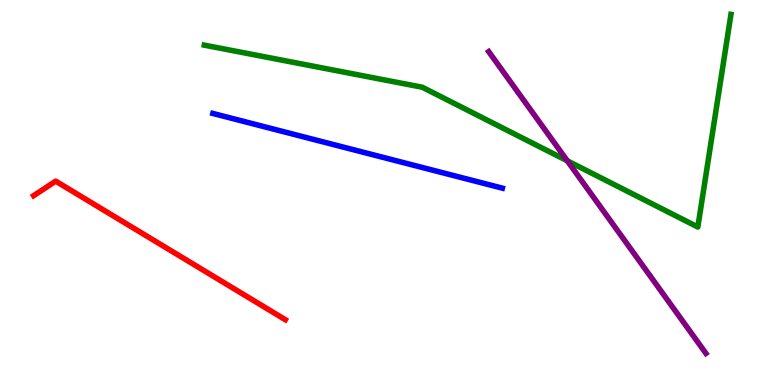[{'lines': ['blue', 'red'], 'intersections': []}, {'lines': ['green', 'red'], 'intersections': []}, {'lines': ['purple', 'red'], 'intersections': []}, {'lines': ['blue', 'green'], 'intersections': []}, {'lines': ['blue', 'purple'], 'intersections': []}, {'lines': ['green', 'purple'], 'intersections': [{'x': 7.32, 'y': 5.82}]}]